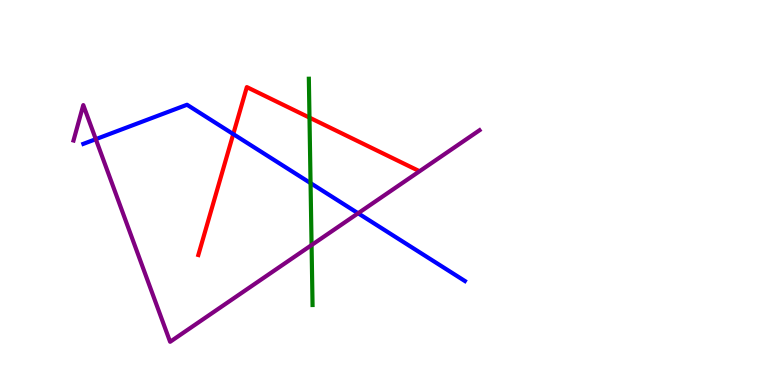[{'lines': ['blue', 'red'], 'intersections': [{'x': 3.01, 'y': 6.52}]}, {'lines': ['green', 'red'], 'intersections': [{'x': 3.99, 'y': 6.94}]}, {'lines': ['purple', 'red'], 'intersections': []}, {'lines': ['blue', 'green'], 'intersections': [{'x': 4.01, 'y': 5.24}]}, {'lines': ['blue', 'purple'], 'intersections': [{'x': 1.24, 'y': 6.39}, {'x': 4.62, 'y': 4.46}]}, {'lines': ['green', 'purple'], 'intersections': [{'x': 4.02, 'y': 3.63}]}]